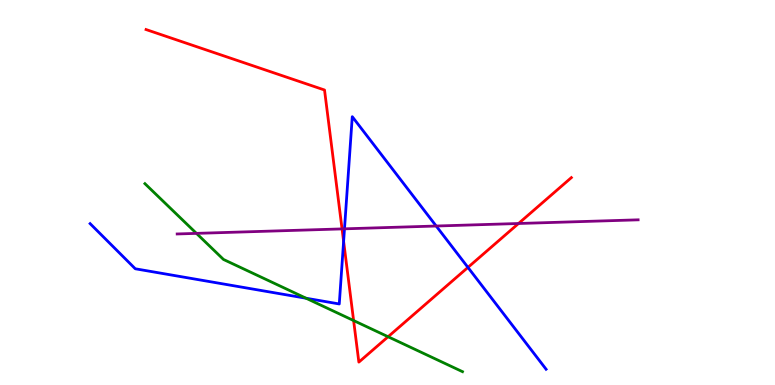[{'lines': ['blue', 'red'], 'intersections': [{'x': 4.43, 'y': 3.73}, {'x': 6.04, 'y': 3.05}]}, {'lines': ['green', 'red'], 'intersections': [{'x': 4.56, 'y': 1.67}, {'x': 5.01, 'y': 1.25}]}, {'lines': ['purple', 'red'], 'intersections': [{'x': 4.41, 'y': 4.05}, {'x': 6.69, 'y': 4.19}]}, {'lines': ['blue', 'green'], 'intersections': [{'x': 3.95, 'y': 2.25}]}, {'lines': ['blue', 'purple'], 'intersections': [{'x': 4.45, 'y': 4.06}, {'x': 5.63, 'y': 4.13}]}, {'lines': ['green', 'purple'], 'intersections': [{'x': 2.53, 'y': 3.94}]}]